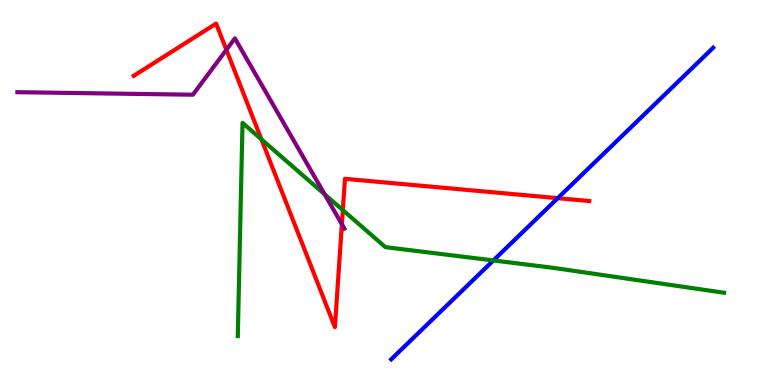[{'lines': ['blue', 'red'], 'intersections': [{'x': 7.2, 'y': 4.85}]}, {'lines': ['green', 'red'], 'intersections': [{'x': 3.37, 'y': 6.38}, {'x': 4.42, 'y': 4.54}]}, {'lines': ['purple', 'red'], 'intersections': [{'x': 2.92, 'y': 8.71}, {'x': 4.41, 'y': 4.18}]}, {'lines': ['blue', 'green'], 'intersections': [{'x': 6.37, 'y': 3.24}]}, {'lines': ['blue', 'purple'], 'intersections': []}, {'lines': ['green', 'purple'], 'intersections': [{'x': 4.19, 'y': 4.95}]}]